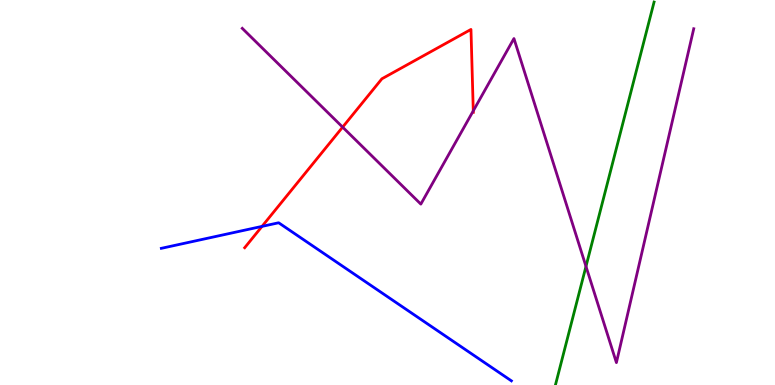[{'lines': ['blue', 'red'], 'intersections': [{'x': 3.38, 'y': 4.12}]}, {'lines': ['green', 'red'], 'intersections': []}, {'lines': ['purple', 'red'], 'intersections': [{'x': 4.42, 'y': 6.7}, {'x': 6.11, 'y': 7.12}]}, {'lines': ['blue', 'green'], 'intersections': []}, {'lines': ['blue', 'purple'], 'intersections': []}, {'lines': ['green', 'purple'], 'intersections': [{'x': 7.56, 'y': 3.08}]}]